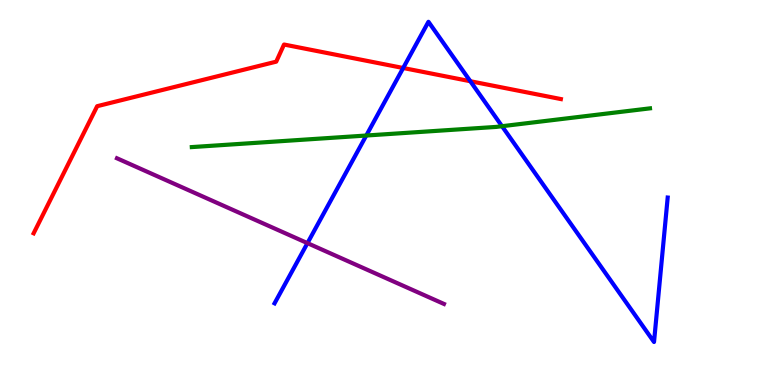[{'lines': ['blue', 'red'], 'intersections': [{'x': 5.2, 'y': 8.23}, {'x': 6.07, 'y': 7.89}]}, {'lines': ['green', 'red'], 'intersections': []}, {'lines': ['purple', 'red'], 'intersections': []}, {'lines': ['blue', 'green'], 'intersections': [{'x': 4.73, 'y': 6.48}, {'x': 6.48, 'y': 6.72}]}, {'lines': ['blue', 'purple'], 'intersections': [{'x': 3.97, 'y': 3.68}]}, {'lines': ['green', 'purple'], 'intersections': []}]